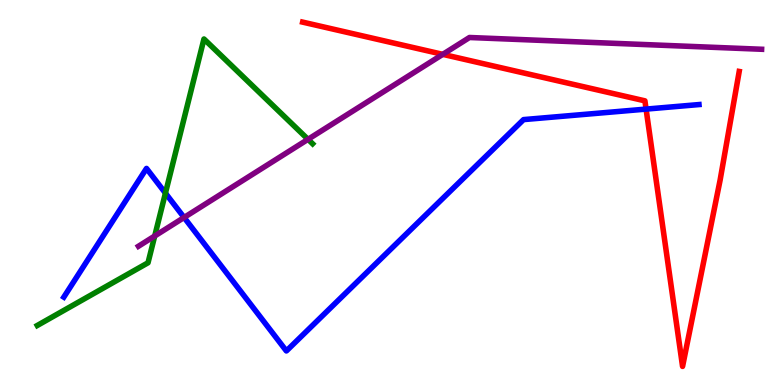[{'lines': ['blue', 'red'], 'intersections': [{'x': 8.34, 'y': 7.17}]}, {'lines': ['green', 'red'], 'intersections': []}, {'lines': ['purple', 'red'], 'intersections': [{'x': 5.71, 'y': 8.59}]}, {'lines': ['blue', 'green'], 'intersections': [{'x': 2.13, 'y': 4.98}]}, {'lines': ['blue', 'purple'], 'intersections': [{'x': 2.38, 'y': 4.35}]}, {'lines': ['green', 'purple'], 'intersections': [{'x': 2.0, 'y': 3.87}, {'x': 3.97, 'y': 6.38}]}]